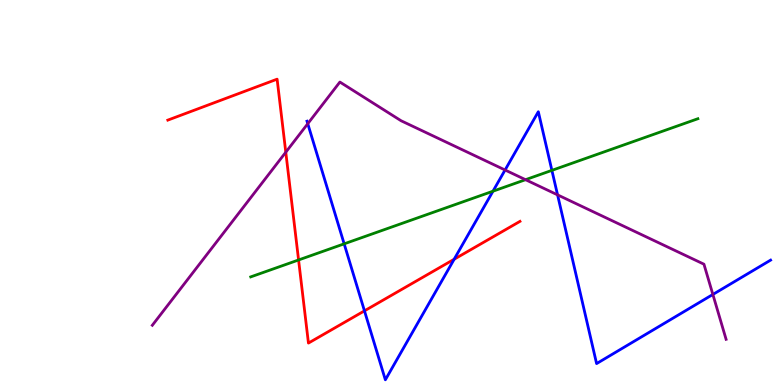[{'lines': ['blue', 'red'], 'intersections': [{'x': 4.7, 'y': 1.93}, {'x': 5.86, 'y': 3.27}]}, {'lines': ['green', 'red'], 'intersections': [{'x': 3.85, 'y': 3.25}]}, {'lines': ['purple', 'red'], 'intersections': [{'x': 3.69, 'y': 6.05}]}, {'lines': ['blue', 'green'], 'intersections': [{'x': 4.44, 'y': 3.67}, {'x': 6.36, 'y': 5.03}, {'x': 7.12, 'y': 5.57}]}, {'lines': ['blue', 'purple'], 'intersections': [{'x': 3.97, 'y': 6.79}, {'x': 6.52, 'y': 5.58}, {'x': 7.19, 'y': 4.94}, {'x': 9.2, 'y': 2.35}]}, {'lines': ['green', 'purple'], 'intersections': [{'x': 6.78, 'y': 5.33}]}]